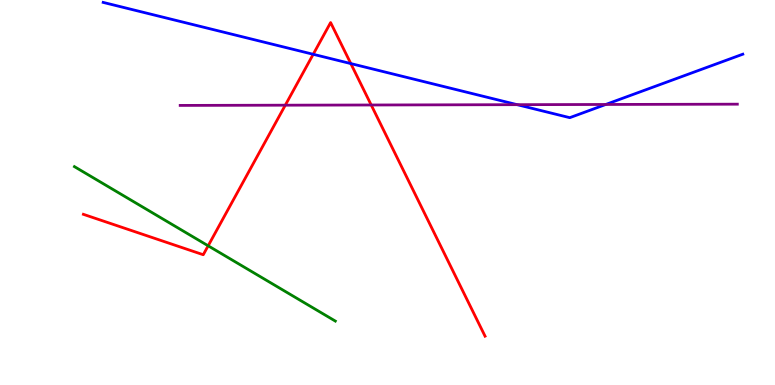[{'lines': ['blue', 'red'], 'intersections': [{'x': 4.04, 'y': 8.59}, {'x': 4.53, 'y': 8.35}]}, {'lines': ['green', 'red'], 'intersections': [{'x': 2.69, 'y': 3.62}]}, {'lines': ['purple', 'red'], 'intersections': [{'x': 3.68, 'y': 7.27}, {'x': 4.79, 'y': 7.27}]}, {'lines': ['blue', 'green'], 'intersections': []}, {'lines': ['blue', 'purple'], 'intersections': [{'x': 6.67, 'y': 7.28}, {'x': 7.82, 'y': 7.29}]}, {'lines': ['green', 'purple'], 'intersections': []}]